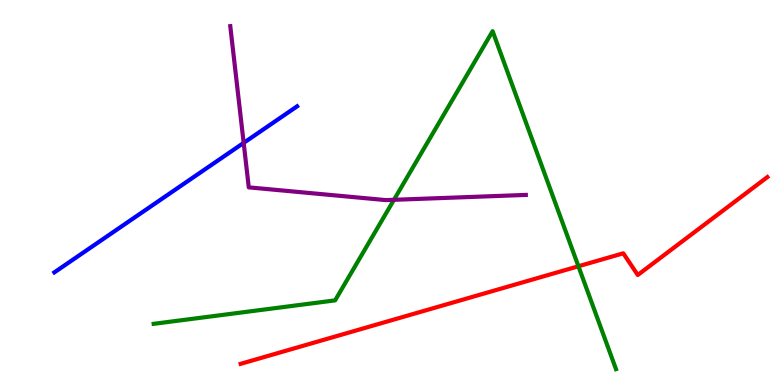[{'lines': ['blue', 'red'], 'intersections': []}, {'lines': ['green', 'red'], 'intersections': [{'x': 7.46, 'y': 3.08}]}, {'lines': ['purple', 'red'], 'intersections': []}, {'lines': ['blue', 'green'], 'intersections': []}, {'lines': ['blue', 'purple'], 'intersections': [{'x': 3.14, 'y': 6.29}]}, {'lines': ['green', 'purple'], 'intersections': [{'x': 5.08, 'y': 4.81}]}]